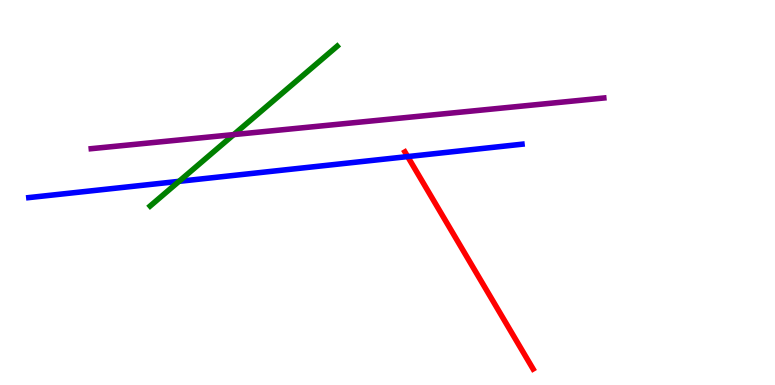[{'lines': ['blue', 'red'], 'intersections': [{'x': 5.26, 'y': 5.93}]}, {'lines': ['green', 'red'], 'intersections': []}, {'lines': ['purple', 'red'], 'intersections': []}, {'lines': ['blue', 'green'], 'intersections': [{'x': 2.31, 'y': 5.29}]}, {'lines': ['blue', 'purple'], 'intersections': []}, {'lines': ['green', 'purple'], 'intersections': [{'x': 3.02, 'y': 6.5}]}]